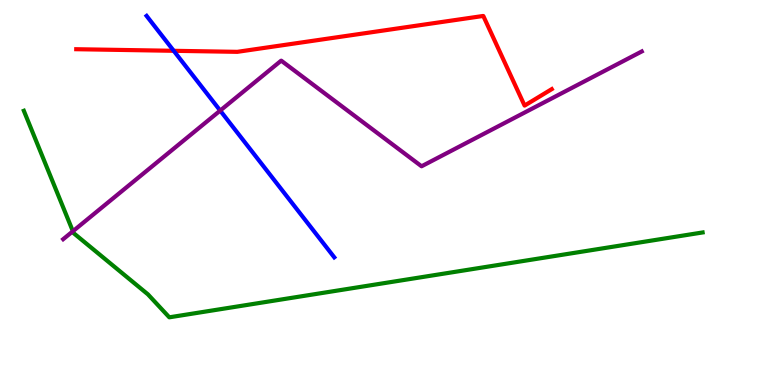[{'lines': ['blue', 'red'], 'intersections': [{'x': 2.24, 'y': 8.68}]}, {'lines': ['green', 'red'], 'intersections': []}, {'lines': ['purple', 'red'], 'intersections': []}, {'lines': ['blue', 'green'], 'intersections': []}, {'lines': ['blue', 'purple'], 'intersections': [{'x': 2.84, 'y': 7.13}]}, {'lines': ['green', 'purple'], 'intersections': [{'x': 0.94, 'y': 3.99}]}]